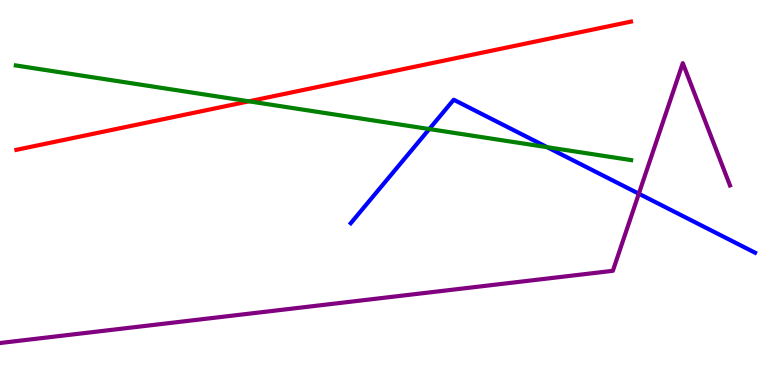[{'lines': ['blue', 'red'], 'intersections': []}, {'lines': ['green', 'red'], 'intersections': [{'x': 3.21, 'y': 7.37}]}, {'lines': ['purple', 'red'], 'intersections': []}, {'lines': ['blue', 'green'], 'intersections': [{'x': 5.54, 'y': 6.65}, {'x': 7.06, 'y': 6.18}]}, {'lines': ['blue', 'purple'], 'intersections': [{'x': 8.24, 'y': 4.97}]}, {'lines': ['green', 'purple'], 'intersections': []}]